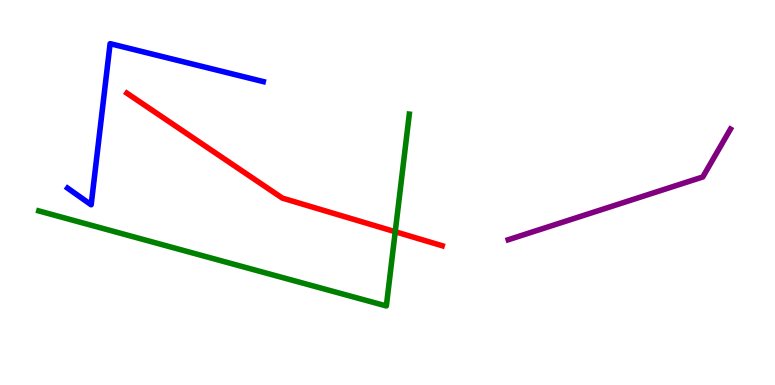[{'lines': ['blue', 'red'], 'intersections': []}, {'lines': ['green', 'red'], 'intersections': [{'x': 5.1, 'y': 3.98}]}, {'lines': ['purple', 'red'], 'intersections': []}, {'lines': ['blue', 'green'], 'intersections': []}, {'lines': ['blue', 'purple'], 'intersections': []}, {'lines': ['green', 'purple'], 'intersections': []}]